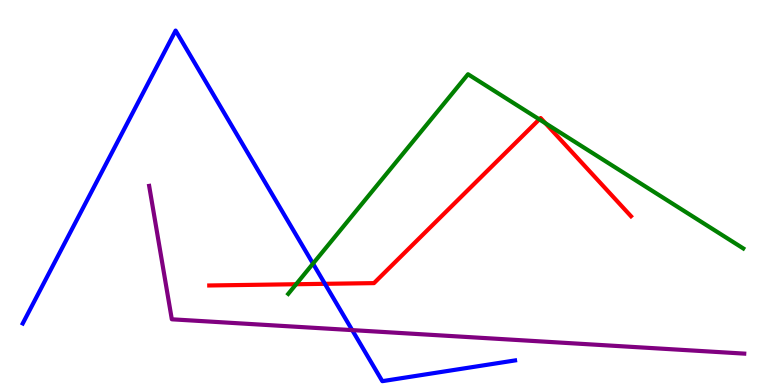[{'lines': ['blue', 'red'], 'intersections': [{'x': 4.19, 'y': 2.63}]}, {'lines': ['green', 'red'], 'intersections': [{'x': 3.82, 'y': 2.62}, {'x': 6.96, 'y': 6.9}, {'x': 7.04, 'y': 6.8}]}, {'lines': ['purple', 'red'], 'intersections': []}, {'lines': ['blue', 'green'], 'intersections': [{'x': 4.04, 'y': 3.15}]}, {'lines': ['blue', 'purple'], 'intersections': [{'x': 4.54, 'y': 1.43}]}, {'lines': ['green', 'purple'], 'intersections': []}]